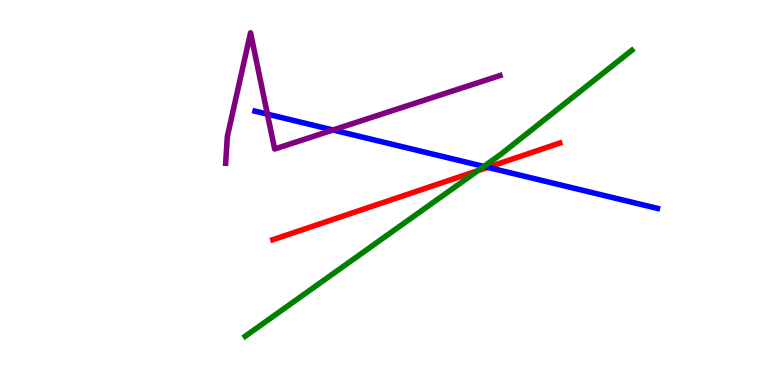[{'lines': ['blue', 'red'], 'intersections': [{'x': 6.29, 'y': 5.65}]}, {'lines': ['green', 'red'], 'intersections': [{'x': 6.17, 'y': 5.57}]}, {'lines': ['purple', 'red'], 'intersections': []}, {'lines': ['blue', 'green'], 'intersections': [{'x': 6.24, 'y': 5.68}]}, {'lines': ['blue', 'purple'], 'intersections': [{'x': 3.45, 'y': 7.04}, {'x': 4.3, 'y': 6.62}]}, {'lines': ['green', 'purple'], 'intersections': []}]